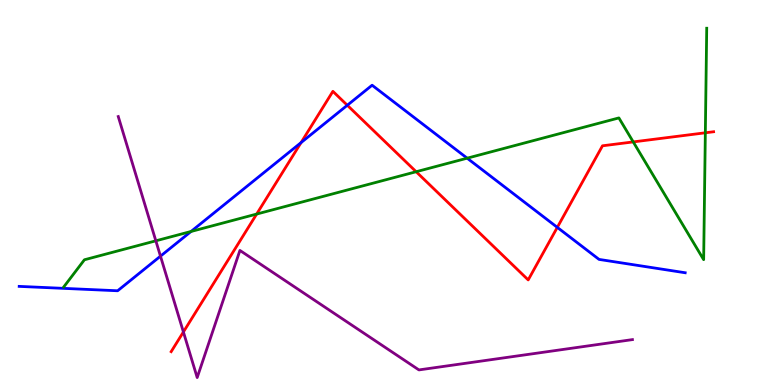[{'lines': ['blue', 'red'], 'intersections': [{'x': 3.88, 'y': 6.3}, {'x': 4.48, 'y': 7.27}, {'x': 7.19, 'y': 4.09}]}, {'lines': ['green', 'red'], 'intersections': [{'x': 3.31, 'y': 4.44}, {'x': 5.37, 'y': 5.54}, {'x': 8.17, 'y': 6.31}, {'x': 9.1, 'y': 6.55}]}, {'lines': ['purple', 'red'], 'intersections': [{'x': 2.37, 'y': 1.38}]}, {'lines': ['blue', 'green'], 'intersections': [{'x': 2.47, 'y': 3.99}, {'x': 6.03, 'y': 5.89}]}, {'lines': ['blue', 'purple'], 'intersections': [{'x': 2.07, 'y': 3.35}]}, {'lines': ['green', 'purple'], 'intersections': [{'x': 2.01, 'y': 3.75}]}]